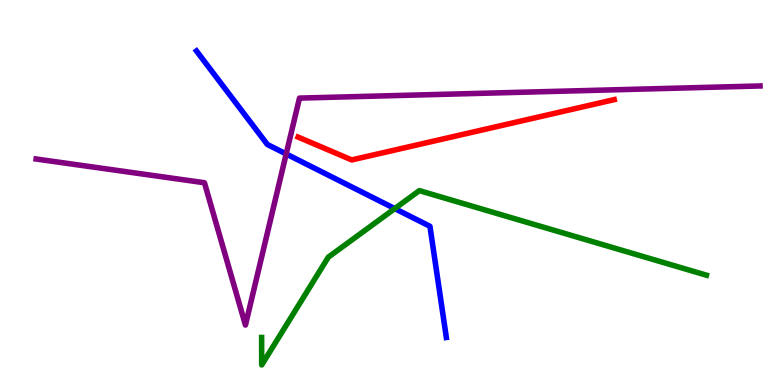[{'lines': ['blue', 'red'], 'intersections': []}, {'lines': ['green', 'red'], 'intersections': []}, {'lines': ['purple', 'red'], 'intersections': []}, {'lines': ['blue', 'green'], 'intersections': [{'x': 5.09, 'y': 4.58}]}, {'lines': ['blue', 'purple'], 'intersections': [{'x': 3.69, 'y': 6.0}]}, {'lines': ['green', 'purple'], 'intersections': []}]